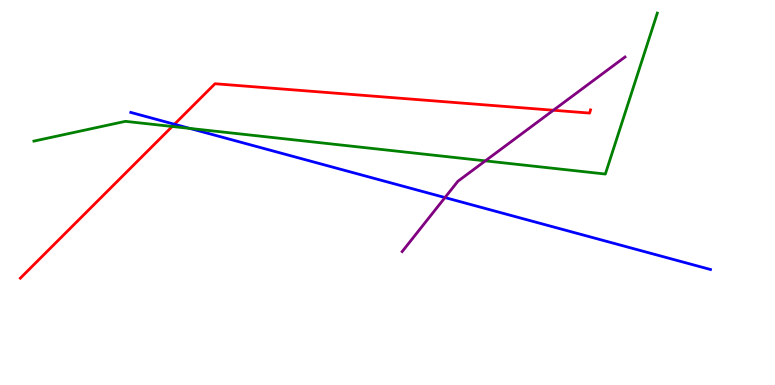[{'lines': ['blue', 'red'], 'intersections': [{'x': 2.25, 'y': 6.77}]}, {'lines': ['green', 'red'], 'intersections': [{'x': 2.22, 'y': 6.71}]}, {'lines': ['purple', 'red'], 'intersections': [{'x': 7.14, 'y': 7.14}]}, {'lines': ['blue', 'green'], 'intersections': [{'x': 2.45, 'y': 6.66}]}, {'lines': ['blue', 'purple'], 'intersections': [{'x': 5.74, 'y': 4.87}]}, {'lines': ['green', 'purple'], 'intersections': [{'x': 6.26, 'y': 5.82}]}]